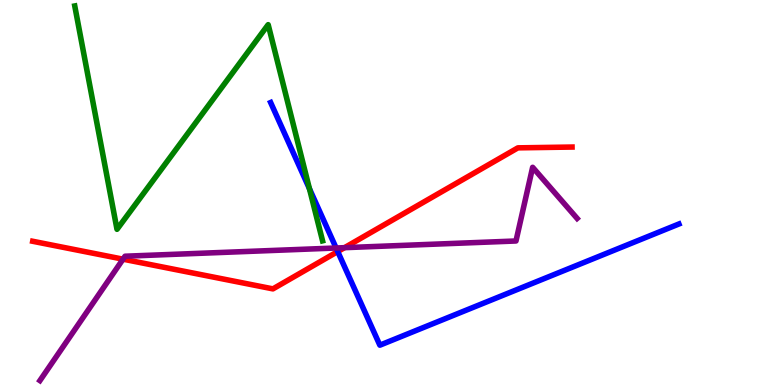[{'lines': ['blue', 'red'], 'intersections': [{'x': 4.36, 'y': 3.47}]}, {'lines': ['green', 'red'], 'intersections': []}, {'lines': ['purple', 'red'], 'intersections': [{'x': 1.59, 'y': 3.27}, {'x': 4.45, 'y': 3.57}]}, {'lines': ['blue', 'green'], 'intersections': [{'x': 3.99, 'y': 5.1}]}, {'lines': ['blue', 'purple'], 'intersections': [{'x': 4.34, 'y': 3.56}]}, {'lines': ['green', 'purple'], 'intersections': []}]